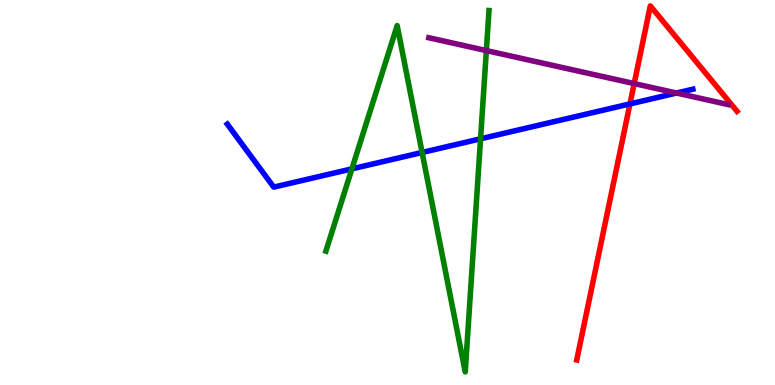[{'lines': ['blue', 'red'], 'intersections': [{'x': 8.13, 'y': 7.3}]}, {'lines': ['green', 'red'], 'intersections': []}, {'lines': ['purple', 'red'], 'intersections': [{'x': 8.18, 'y': 7.83}]}, {'lines': ['blue', 'green'], 'intersections': [{'x': 4.54, 'y': 5.61}, {'x': 5.45, 'y': 6.04}, {'x': 6.2, 'y': 6.39}]}, {'lines': ['blue', 'purple'], 'intersections': [{'x': 8.73, 'y': 7.58}]}, {'lines': ['green', 'purple'], 'intersections': [{'x': 6.28, 'y': 8.69}]}]